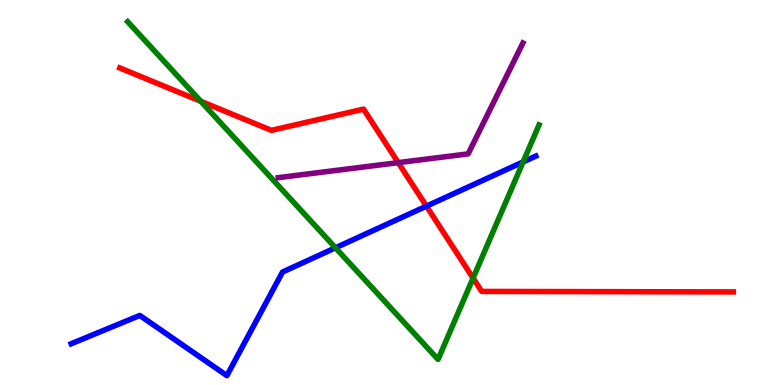[{'lines': ['blue', 'red'], 'intersections': [{'x': 5.5, 'y': 4.64}]}, {'lines': ['green', 'red'], 'intersections': [{'x': 2.59, 'y': 7.37}, {'x': 6.1, 'y': 2.78}]}, {'lines': ['purple', 'red'], 'intersections': [{'x': 5.14, 'y': 5.78}]}, {'lines': ['blue', 'green'], 'intersections': [{'x': 4.33, 'y': 3.56}, {'x': 6.75, 'y': 5.79}]}, {'lines': ['blue', 'purple'], 'intersections': []}, {'lines': ['green', 'purple'], 'intersections': []}]